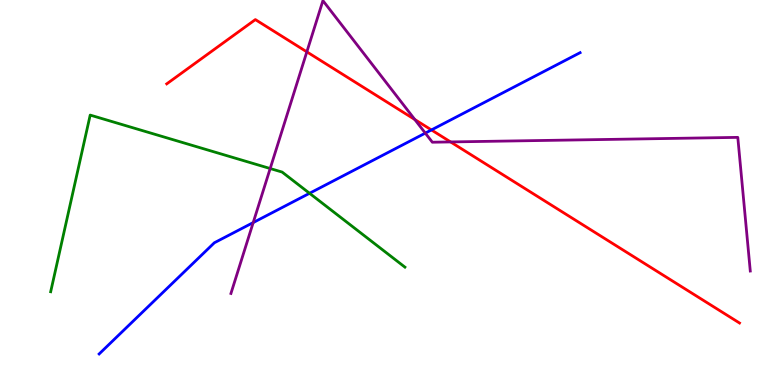[{'lines': ['blue', 'red'], 'intersections': [{'x': 5.57, 'y': 6.62}]}, {'lines': ['green', 'red'], 'intersections': []}, {'lines': ['purple', 'red'], 'intersections': [{'x': 3.96, 'y': 8.65}, {'x': 5.35, 'y': 6.9}, {'x': 5.81, 'y': 6.31}]}, {'lines': ['blue', 'green'], 'intersections': [{'x': 3.99, 'y': 4.98}]}, {'lines': ['blue', 'purple'], 'intersections': [{'x': 3.27, 'y': 4.22}, {'x': 5.49, 'y': 6.54}]}, {'lines': ['green', 'purple'], 'intersections': [{'x': 3.49, 'y': 5.62}]}]